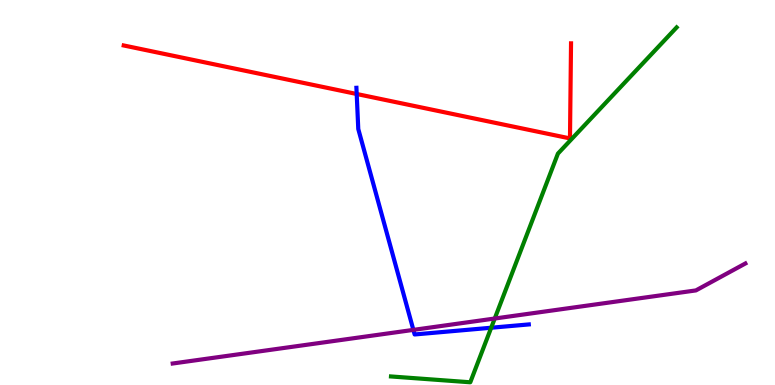[{'lines': ['blue', 'red'], 'intersections': [{'x': 4.6, 'y': 7.56}]}, {'lines': ['green', 'red'], 'intersections': []}, {'lines': ['purple', 'red'], 'intersections': []}, {'lines': ['blue', 'green'], 'intersections': [{'x': 6.34, 'y': 1.49}]}, {'lines': ['blue', 'purple'], 'intersections': [{'x': 5.33, 'y': 1.43}]}, {'lines': ['green', 'purple'], 'intersections': [{'x': 6.38, 'y': 1.73}]}]